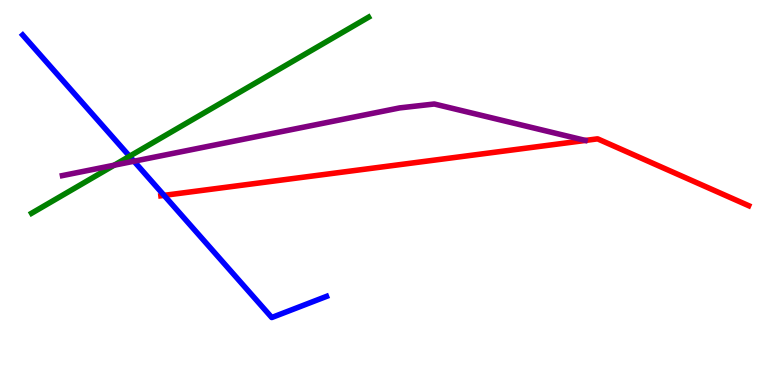[{'lines': ['blue', 'red'], 'intersections': [{'x': 2.12, 'y': 4.93}]}, {'lines': ['green', 'red'], 'intersections': []}, {'lines': ['purple', 'red'], 'intersections': []}, {'lines': ['blue', 'green'], 'intersections': [{'x': 1.67, 'y': 5.94}]}, {'lines': ['blue', 'purple'], 'intersections': [{'x': 1.73, 'y': 5.81}]}, {'lines': ['green', 'purple'], 'intersections': [{'x': 1.47, 'y': 5.71}]}]